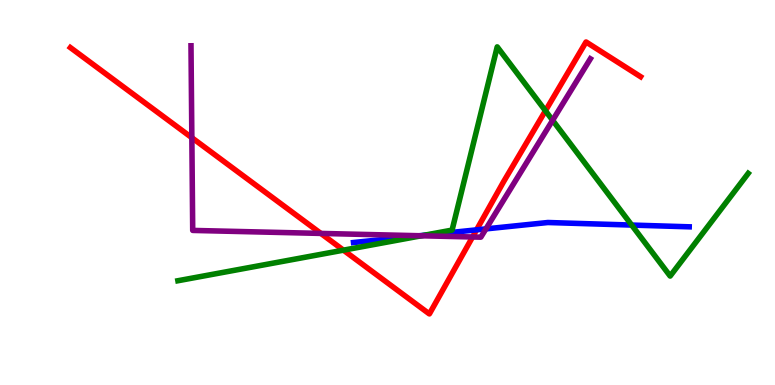[{'lines': ['blue', 'red'], 'intersections': [{'x': 6.15, 'y': 4.03}]}, {'lines': ['green', 'red'], 'intersections': [{'x': 4.43, 'y': 3.5}, {'x': 7.04, 'y': 7.12}]}, {'lines': ['purple', 'red'], 'intersections': [{'x': 2.48, 'y': 6.42}, {'x': 4.14, 'y': 3.94}, {'x': 6.1, 'y': 3.84}]}, {'lines': ['blue', 'green'], 'intersections': [{'x': 5.47, 'y': 3.89}, {'x': 8.15, 'y': 4.15}]}, {'lines': ['blue', 'purple'], 'intersections': [{'x': 5.41, 'y': 3.88}, {'x': 6.27, 'y': 4.05}]}, {'lines': ['green', 'purple'], 'intersections': [{'x': 5.44, 'y': 3.88}, {'x': 7.13, 'y': 6.88}]}]